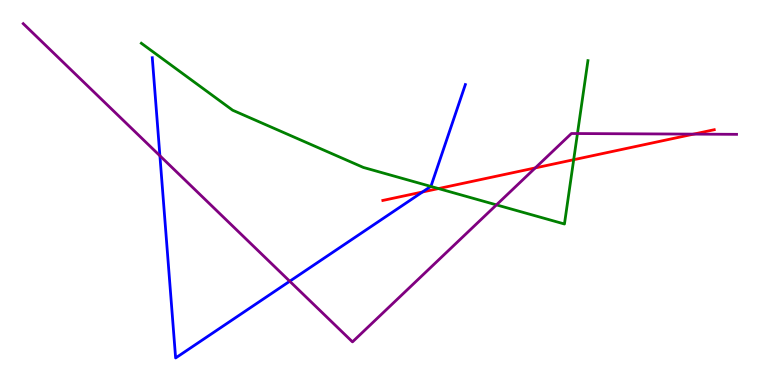[{'lines': ['blue', 'red'], 'intersections': [{'x': 5.45, 'y': 5.01}]}, {'lines': ['green', 'red'], 'intersections': [{'x': 5.66, 'y': 5.1}, {'x': 7.4, 'y': 5.85}]}, {'lines': ['purple', 'red'], 'intersections': [{'x': 6.91, 'y': 5.64}, {'x': 8.95, 'y': 6.52}]}, {'lines': ['blue', 'green'], 'intersections': [{'x': 5.56, 'y': 5.16}]}, {'lines': ['blue', 'purple'], 'intersections': [{'x': 2.06, 'y': 5.95}, {'x': 3.74, 'y': 2.69}]}, {'lines': ['green', 'purple'], 'intersections': [{'x': 6.41, 'y': 4.68}, {'x': 7.45, 'y': 6.53}]}]